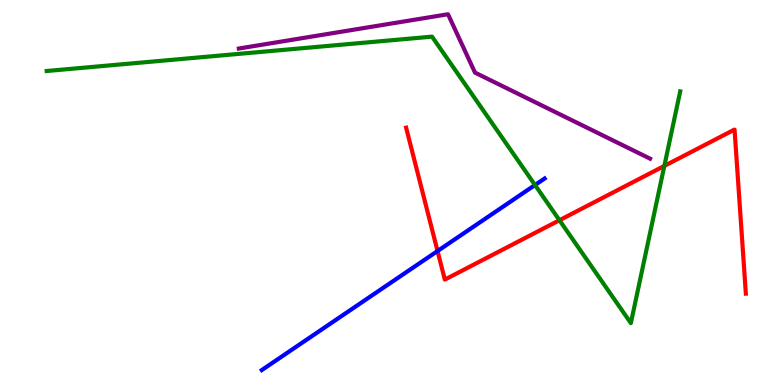[{'lines': ['blue', 'red'], 'intersections': [{'x': 5.65, 'y': 3.48}]}, {'lines': ['green', 'red'], 'intersections': [{'x': 7.22, 'y': 4.28}, {'x': 8.57, 'y': 5.69}]}, {'lines': ['purple', 'red'], 'intersections': []}, {'lines': ['blue', 'green'], 'intersections': [{'x': 6.9, 'y': 5.19}]}, {'lines': ['blue', 'purple'], 'intersections': []}, {'lines': ['green', 'purple'], 'intersections': []}]